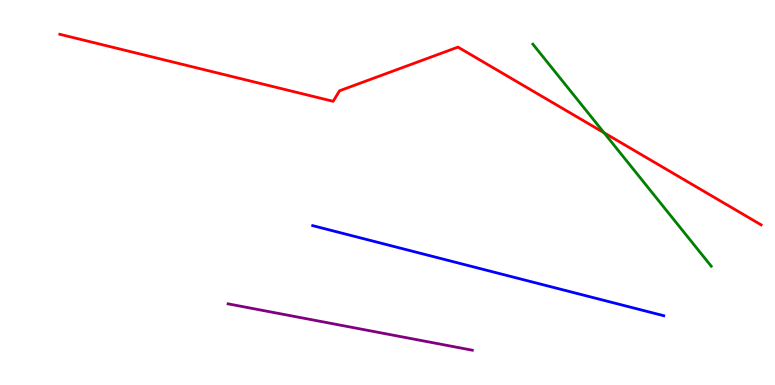[{'lines': ['blue', 'red'], 'intersections': []}, {'lines': ['green', 'red'], 'intersections': [{'x': 7.79, 'y': 6.55}]}, {'lines': ['purple', 'red'], 'intersections': []}, {'lines': ['blue', 'green'], 'intersections': []}, {'lines': ['blue', 'purple'], 'intersections': []}, {'lines': ['green', 'purple'], 'intersections': []}]